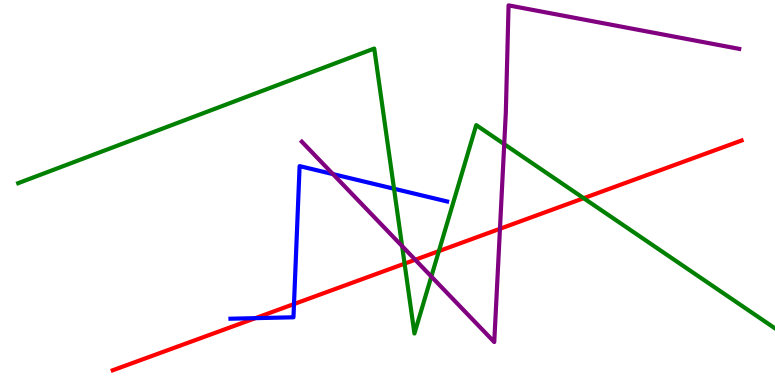[{'lines': ['blue', 'red'], 'intersections': [{'x': 3.3, 'y': 1.74}, {'x': 3.79, 'y': 2.1}]}, {'lines': ['green', 'red'], 'intersections': [{'x': 5.22, 'y': 3.15}, {'x': 5.66, 'y': 3.48}, {'x': 7.53, 'y': 4.85}]}, {'lines': ['purple', 'red'], 'intersections': [{'x': 5.36, 'y': 3.25}, {'x': 6.45, 'y': 4.06}]}, {'lines': ['blue', 'green'], 'intersections': [{'x': 5.08, 'y': 5.1}]}, {'lines': ['blue', 'purple'], 'intersections': [{'x': 4.3, 'y': 5.48}]}, {'lines': ['green', 'purple'], 'intersections': [{'x': 5.19, 'y': 3.61}, {'x': 5.57, 'y': 2.82}, {'x': 6.51, 'y': 6.26}]}]